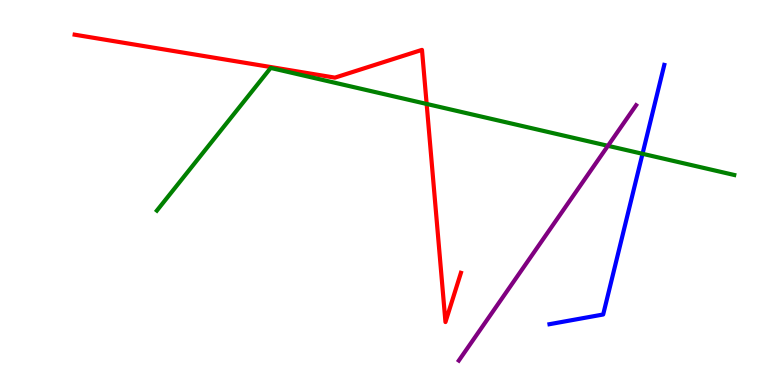[{'lines': ['blue', 'red'], 'intersections': []}, {'lines': ['green', 'red'], 'intersections': [{'x': 5.51, 'y': 7.3}]}, {'lines': ['purple', 'red'], 'intersections': []}, {'lines': ['blue', 'green'], 'intersections': [{'x': 8.29, 'y': 6.01}]}, {'lines': ['blue', 'purple'], 'intersections': []}, {'lines': ['green', 'purple'], 'intersections': [{'x': 7.84, 'y': 6.21}]}]